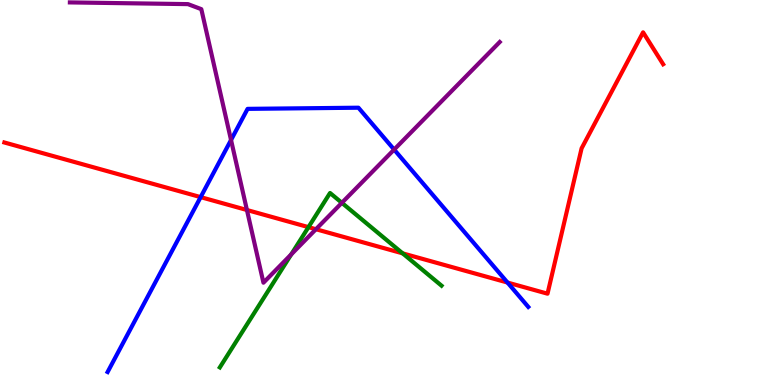[{'lines': ['blue', 'red'], 'intersections': [{'x': 2.59, 'y': 4.88}, {'x': 6.55, 'y': 2.66}]}, {'lines': ['green', 'red'], 'intersections': [{'x': 3.98, 'y': 4.1}, {'x': 5.2, 'y': 3.42}]}, {'lines': ['purple', 'red'], 'intersections': [{'x': 3.19, 'y': 4.55}, {'x': 4.08, 'y': 4.05}]}, {'lines': ['blue', 'green'], 'intersections': []}, {'lines': ['blue', 'purple'], 'intersections': [{'x': 2.98, 'y': 6.36}, {'x': 5.09, 'y': 6.11}]}, {'lines': ['green', 'purple'], 'intersections': [{'x': 3.76, 'y': 3.39}, {'x': 4.41, 'y': 4.73}]}]